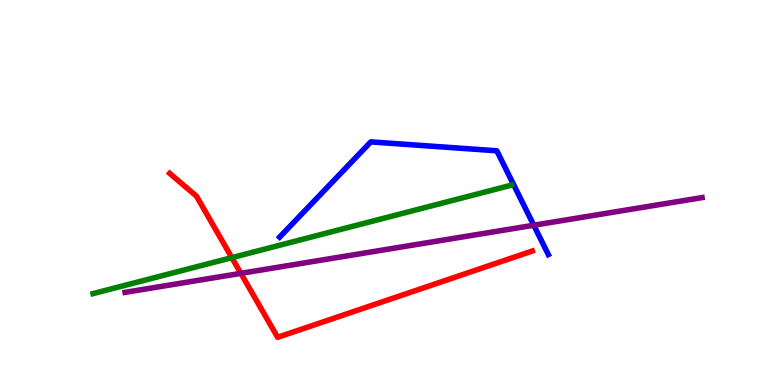[{'lines': ['blue', 'red'], 'intersections': []}, {'lines': ['green', 'red'], 'intersections': [{'x': 2.99, 'y': 3.31}]}, {'lines': ['purple', 'red'], 'intersections': [{'x': 3.11, 'y': 2.9}]}, {'lines': ['blue', 'green'], 'intersections': []}, {'lines': ['blue', 'purple'], 'intersections': [{'x': 6.89, 'y': 4.15}]}, {'lines': ['green', 'purple'], 'intersections': []}]